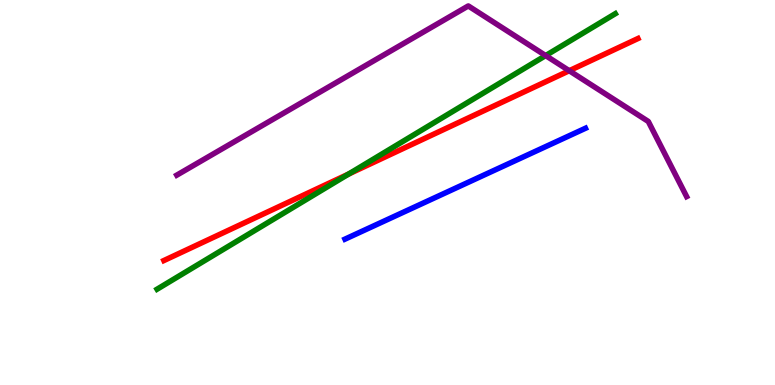[{'lines': ['blue', 'red'], 'intersections': []}, {'lines': ['green', 'red'], 'intersections': [{'x': 4.5, 'y': 5.48}]}, {'lines': ['purple', 'red'], 'intersections': [{'x': 7.35, 'y': 8.16}]}, {'lines': ['blue', 'green'], 'intersections': []}, {'lines': ['blue', 'purple'], 'intersections': []}, {'lines': ['green', 'purple'], 'intersections': [{'x': 7.04, 'y': 8.56}]}]